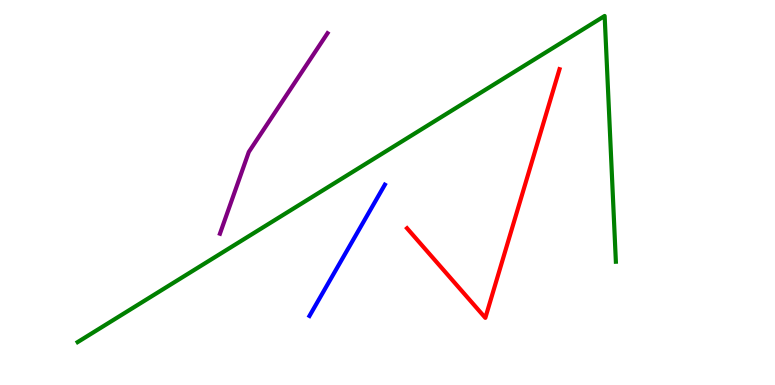[{'lines': ['blue', 'red'], 'intersections': []}, {'lines': ['green', 'red'], 'intersections': []}, {'lines': ['purple', 'red'], 'intersections': []}, {'lines': ['blue', 'green'], 'intersections': []}, {'lines': ['blue', 'purple'], 'intersections': []}, {'lines': ['green', 'purple'], 'intersections': []}]